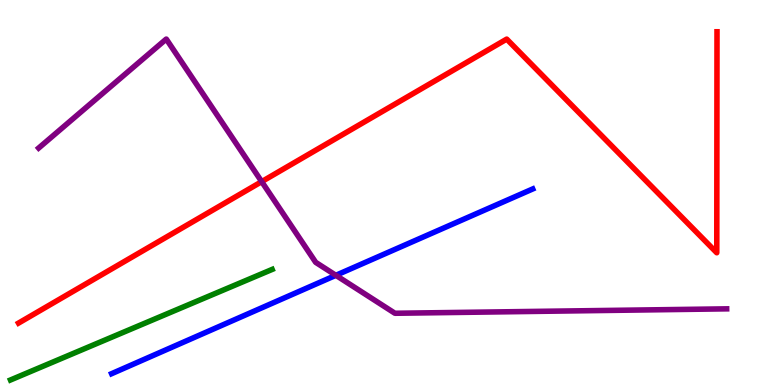[{'lines': ['blue', 'red'], 'intersections': []}, {'lines': ['green', 'red'], 'intersections': []}, {'lines': ['purple', 'red'], 'intersections': [{'x': 3.38, 'y': 5.28}]}, {'lines': ['blue', 'green'], 'intersections': []}, {'lines': ['blue', 'purple'], 'intersections': [{'x': 4.33, 'y': 2.85}]}, {'lines': ['green', 'purple'], 'intersections': []}]